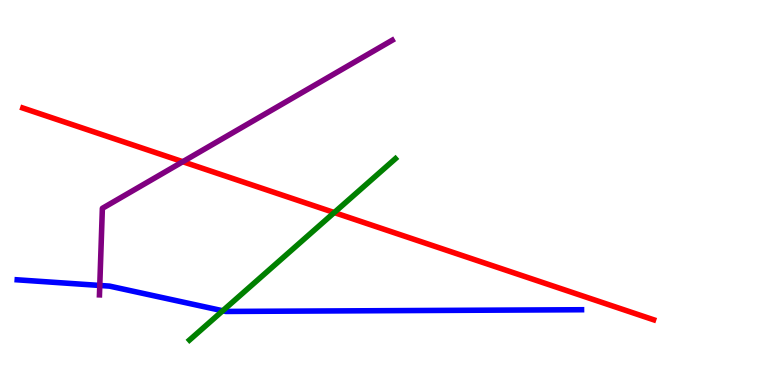[{'lines': ['blue', 'red'], 'intersections': []}, {'lines': ['green', 'red'], 'intersections': [{'x': 4.31, 'y': 4.48}]}, {'lines': ['purple', 'red'], 'intersections': [{'x': 2.36, 'y': 5.8}]}, {'lines': ['blue', 'green'], 'intersections': [{'x': 2.87, 'y': 1.93}]}, {'lines': ['blue', 'purple'], 'intersections': [{'x': 1.29, 'y': 2.59}]}, {'lines': ['green', 'purple'], 'intersections': []}]